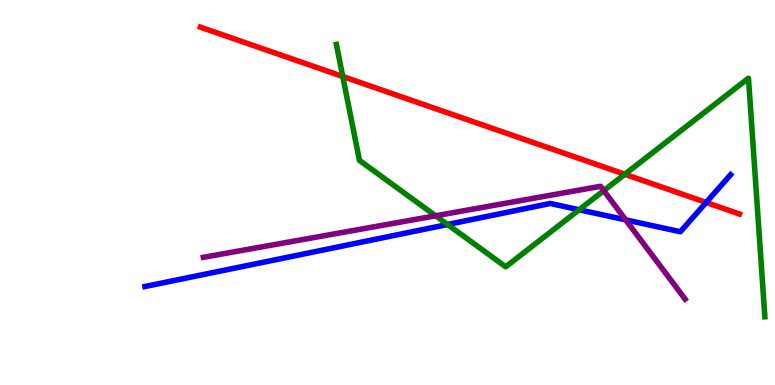[{'lines': ['blue', 'red'], 'intersections': [{'x': 9.11, 'y': 4.74}]}, {'lines': ['green', 'red'], 'intersections': [{'x': 4.42, 'y': 8.01}, {'x': 8.06, 'y': 5.47}]}, {'lines': ['purple', 'red'], 'intersections': []}, {'lines': ['blue', 'green'], 'intersections': [{'x': 5.78, 'y': 4.17}, {'x': 7.47, 'y': 4.55}]}, {'lines': ['blue', 'purple'], 'intersections': [{'x': 8.07, 'y': 4.29}]}, {'lines': ['green', 'purple'], 'intersections': [{'x': 5.62, 'y': 4.4}, {'x': 7.79, 'y': 5.05}]}]